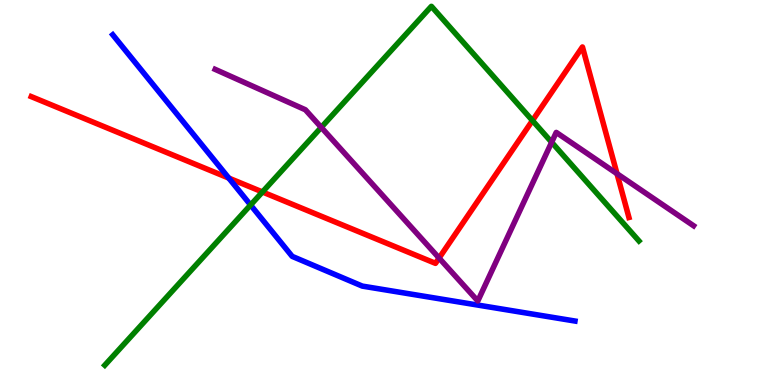[{'lines': ['blue', 'red'], 'intersections': [{'x': 2.95, 'y': 5.37}]}, {'lines': ['green', 'red'], 'intersections': [{'x': 3.39, 'y': 5.01}, {'x': 6.87, 'y': 6.87}]}, {'lines': ['purple', 'red'], 'intersections': [{'x': 5.67, 'y': 3.3}, {'x': 7.96, 'y': 5.49}]}, {'lines': ['blue', 'green'], 'intersections': [{'x': 3.23, 'y': 4.68}]}, {'lines': ['blue', 'purple'], 'intersections': []}, {'lines': ['green', 'purple'], 'intersections': [{'x': 4.15, 'y': 6.69}, {'x': 7.12, 'y': 6.31}]}]